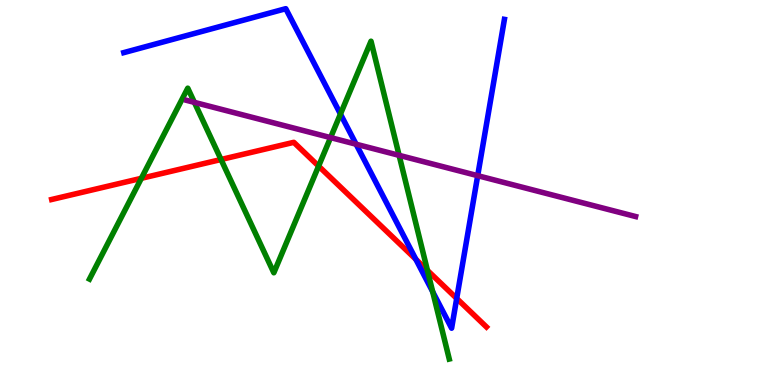[{'lines': ['blue', 'red'], 'intersections': [{'x': 5.37, 'y': 3.27}, {'x': 5.89, 'y': 2.25}]}, {'lines': ['green', 'red'], 'intersections': [{'x': 1.82, 'y': 5.37}, {'x': 2.85, 'y': 5.86}, {'x': 4.11, 'y': 5.69}, {'x': 5.52, 'y': 2.98}]}, {'lines': ['purple', 'red'], 'intersections': []}, {'lines': ['blue', 'green'], 'intersections': [{'x': 4.39, 'y': 7.04}, {'x': 5.58, 'y': 2.42}]}, {'lines': ['blue', 'purple'], 'intersections': [{'x': 4.59, 'y': 6.25}, {'x': 6.16, 'y': 5.44}]}, {'lines': ['green', 'purple'], 'intersections': [{'x': 2.51, 'y': 7.34}, {'x': 4.27, 'y': 6.43}, {'x': 5.15, 'y': 5.97}]}]